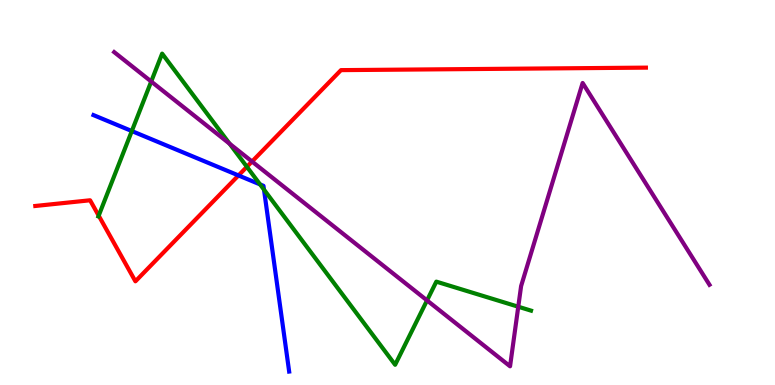[{'lines': ['blue', 'red'], 'intersections': [{'x': 3.08, 'y': 5.44}]}, {'lines': ['green', 'red'], 'intersections': [{'x': 1.27, 'y': 4.4}, {'x': 3.19, 'y': 5.67}]}, {'lines': ['purple', 'red'], 'intersections': [{'x': 3.25, 'y': 5.8}]}, {'lines': ['blue', 'green'], 'intersections': [{'x': 1.7, 'y': 6.6}, {'x': 3.36, 'y': 5.21}, {'x': 3.41, 'y': 5.07}]}, {'lines': ['blue', 'purple'], 'intersections': []}, {'lines': ['green', 'purple'], 'intersections': [{'x': 1.95, 'y': 7.88}, {'x': 2.96, 'y': 6.27}, {'x': 5.51, 'y': 2.2}, {'x': 6.69, 'y': 2.03}]}]